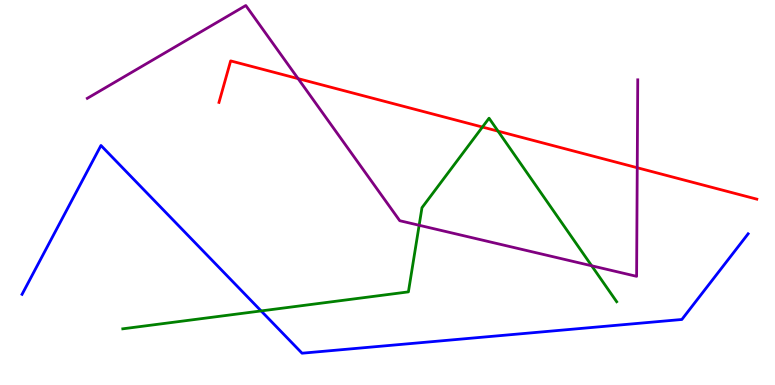[{'lines': ['blue', 'red'], 'intersections': []}, {'lines': ['green', 'red'], 'intersections': [{'x': 6.22, 'y': 6.7}, {'x': 6.43, 'y': 6.59}]}, {'lines': ['purple', 'red'], 'intersections': [{'x': 3.85, 'y': 7.96}, {'x': 8.22, 'y': 5.64}]}, {'lines': ['blue', 'green'], 'intersections': [{'x': 3.37, 'y': 1.92}]}, {'lines': ['blue', 'purple'], 'intersections': []}, {'lines': ['green', 'purple'], 'intersections': [{'x': 5.41, 'y': 4.15}, {'x': 7.63, 'y': 3.1}]}]